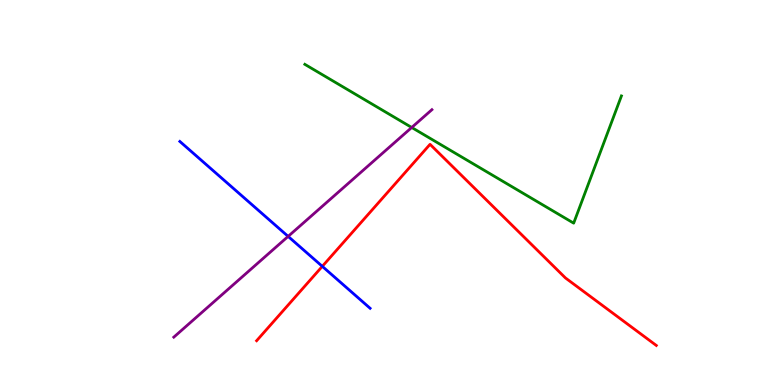[{'lines': ['blue', 'red'], 'intersections': [{'x': 4.16, 'y': 3.08}]}, {'lines': ['green', 'red'], 'intersections': []}, {'lines': ['purple', 'red'], 'intersections': []}, {'lines': ['blue', 'green'], 'intersections': []}, {'lines': ['blue', 'purple'], 'intersections': [{'x': 3.72, 'y': 3.86}]}, {'lines': ['green', 'purple'], 'intersections': [{'x': 5.31, 'y': 6.69}]}]